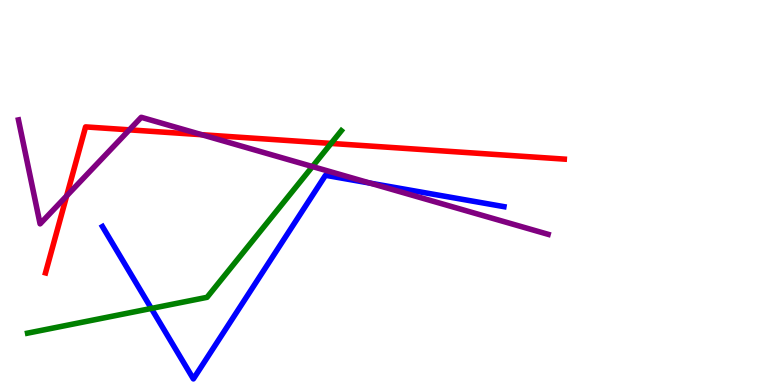[{'lines': ['blue', 'red'], 'intersections': []}, {'lines': ['green', 'red'], 'intersections': [{'x': 4.27, 'y': 6.27}]}, {'lines': ['purple', 'red'], 'intersections': [{'x': 0.86, 'y': 4.91}, {'x': 1.67, 'y': 6.63}, {'x': 2.6, 'y': 6.5}]}, {'lines': ['blue', 'green'], 'intersections': [{'x': 1.95, 'y': 1.99}]}, {'lines': ['blue', 'purple'], 'intersections': [{'x': 4.78, 'y': 5.24}]}, {'lines': ['green', 'purple'], 'intersections': [{'x': 4.03, 'y': 5.67}]}]